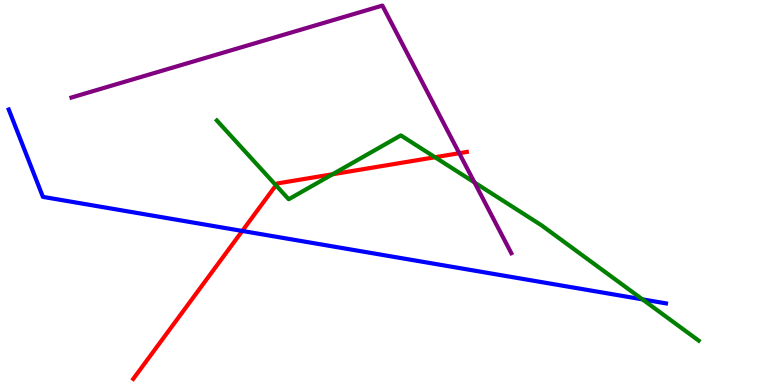[{'lines': ['blue', 'red'], 'intersections': [{'x': 3.13, 'y': 4.0}]}, {'lines': ['green', 'red'], 'intersections': [{'x': 3.56, 'y': 5.19}, {'x': 4.29, 'y': 5.47}, {'x': 5.61, 'y': 5.92}]}, {'lines': ['purple', 'red'], 'intersections': [{'x': 5.93, 'y': 6.02}]}, {'lines': ['blue', 'green'], 'intersections': [{'x': 8.29, 'y': 2.22}]}, {'lines': ['blue', 'purple'], 'intersections': []}, {'lines': ['green', 'purple'], 'intersections': [{'x': 6.12, 'y': 5.26}]}]